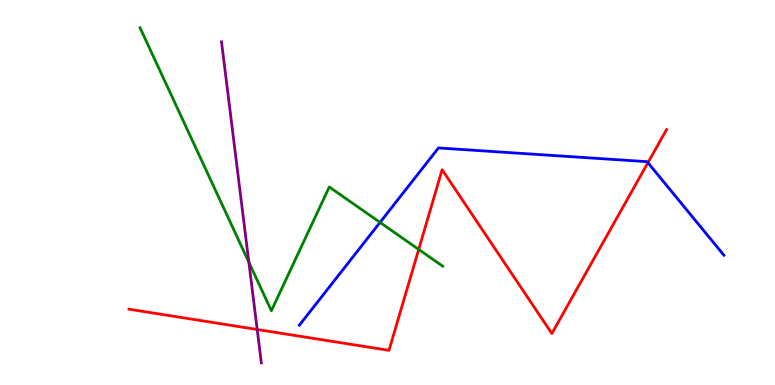[{'lines': ['blue', 'red'], 'intersections': [{'x': 8.36, 'y': 5.77}]}, {'lines': ['green', 'red'], 'intersections': [{'x': 5.4, 'y': 3.52}]}, {'lines': ['purple', 'red'], 'intersections': [{'x': 3.32, 'y': 1.44}]}, {'lines': ['blue', 'green'], 'intersections': [{'x': 4.9, 'y': 4.22}]}, {'lines': ['blue', 'purple'], 'intersections': []}, {'lines': ['green', 'purple'], 'intersections': [{'x': 3.21, 'y': 3.19}]}]